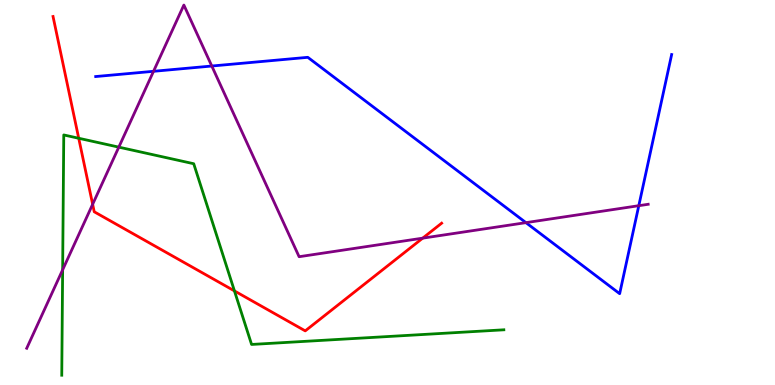[{'lines': ['blue', 'red'], 'intersections': []}, {'lines': ['green', 'red'], 'intersections': [{'x': 1.02, 'y': 6.41}, {'x': 3.03, 'y': 2.44}]}, {'lines': ['purple', 'red'], 'intersections': [{'x': 1.2, 'y': 4.69}, {'x': 5.45, 'y': 3.81}]}, {'lines': ['blue', 'green'], 'intersections': []}, {'lines': ['blue', 'purple'], 'intersections': [{'x': 1.98, 'y': 8.15}, {'x': 2.73, 'y': 8.29}, {'x': 6.79, 'y': 4.22}, {'x': 8.24, 'y': 4.66}]}, {'lines': ['green', 'purple'], 'intersections': [{'x': 0.808, 'y': 2.99}, {'x': 1.53, 'y': 6.18}]}]